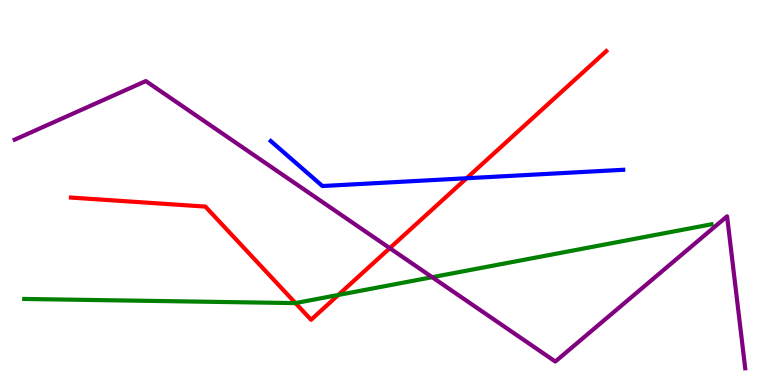[{'lines': ['blue', 'red'], 'intersections': [{'x': 6.02, 'y': 5.37}]}, {'lines': ['green', 'red'], 'intersections': [{'x': 3.81, 'y': 2.13}, {'x': 4.37, 'y': 2.34}]}, {'lines': ['purple', 'red'], 'intersections': [{'x': 5.03, 'y': 3.55}]}, {'lines': ['blue', 'green'], 'intersections': []}, {'lines': ['blue', 'purple'], 'intersections': []}, {'lines': ['green', 'purple'], 'intersections': [{'x': 5.58, 'y': 2.8}]}]